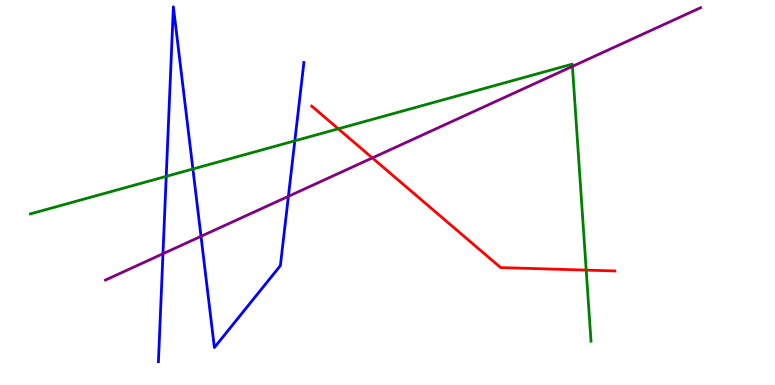[{'lines': ['blue', 'red'], 'intersections': []}, {'lines': ['green', 'red'], 'intersections': [{'x': 4.37, 'y': 6.65}, {'x': 7.56, 'y': 2.98}]}, {'lines': ['purple', 'red'], 'intersections': [{'x': 4.8, 'y': 5.9}]}, {'lines': ['blue', 'green'], 'intersections': [{'x': 2.14, 'y': 5.42}, {'x': 2.49, 'y': 5.61}, {'x': 3.8, 'y': 6.34}]}, {'lines': ['blue', 'purple'], 'intersections': [{'x': 2.1, 'y': 3.41}, {'x': 2.59, 'y': 3.86}, {'x': 3.72, 'y': 4.9}]}, {'lines': ['green', 'purple'], 'intersections': [{'x': 7.39, 'y': 8.28}]}]